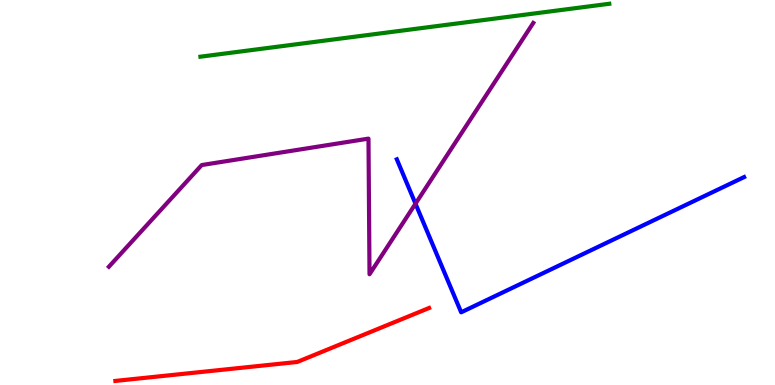[{'lines': ['blue', 'red'], 'intersections': []}, {'lines': ['green', 'red'], 'intersections': []}, {'lines': ['purple', 'red'], 'intersections': []}, {'lines': ['blue', 'green'], 'intersections': []}, {'lines': ['blue', 'purple'], 'intersections': [{'x': 5.36, 'y': 4.71}]}, {'lines': ['green', 'purple'], 'intersections': []}]